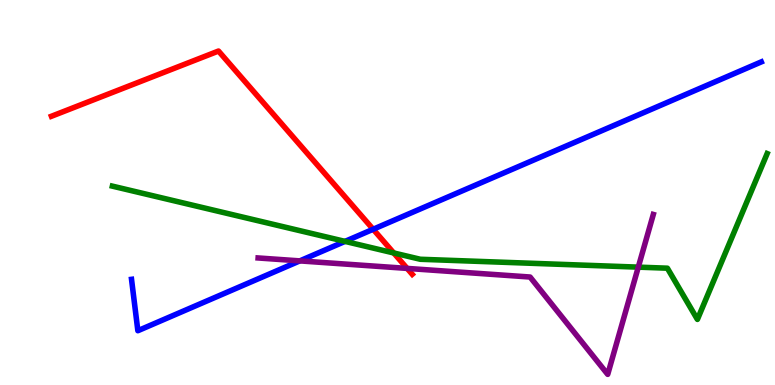[{'lines': ['blue', 'red'], 'intersections': [{'x': 4.81, 'y': 4.05}]}, {'lines': ['green', 'red'], 'intersections': [{'x': 5.08, 'y': 3.43}]}, {'lines': ['purple', 'red'], 'intersections': [{'x': 5.25, 'y': 3.03}]}, {'lines': ['blue', 'green'], 'intersections': [{'x': 4.45, 'y': 3.73}]}, {'lines': ['blue', 'purple'], 'intersections': [{'x': 3.87, 'y': 3.22}]}, {'lines': ['green', 'purple'], 'intersections': [{'x': 8.24, 'y': 3.06}]}]